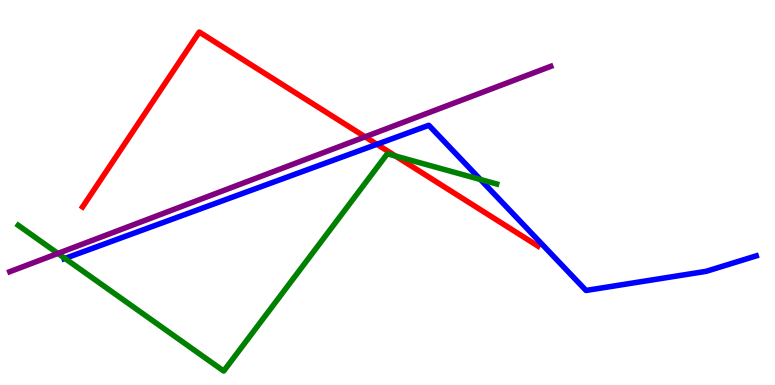[{'lines': ['blue', 'red'], 'intersections': [{'x': 4.86, 'y': 6.25}]}, {'lines': ['green', 'red'], 'intersections': [{'x': 5.1, 'y': 5.95}]}, {'lines': ['purple', 'red'], 'intersections': [{'x': 4.71, 'y': 6.45}]}, {'lines': ['blue', 'green'], 'intersections': [{'x': 0.838, 'y': 3.29}, {'x': 6.2, 'y': 5.34}]}, {'lines': ['blue', 'purple'], 'intersections': []}, {'lines': ['green', 'purple'], 'intersections': [{'x': 0.747, 'y': 3.42}]}]